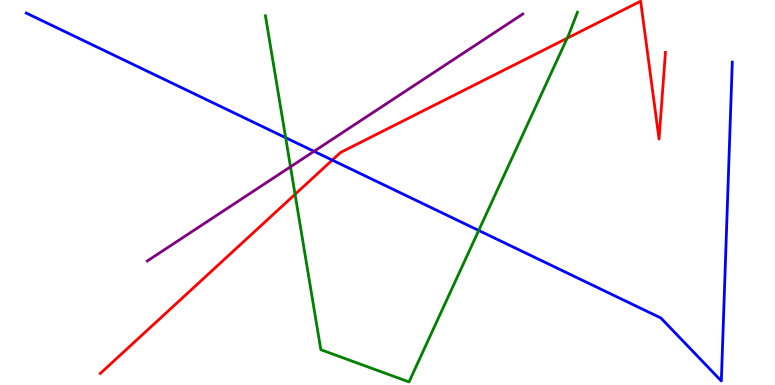[{'lines': ['blue', 'red'], 'intersections': [{'x': 4.29, 'y': 5.84}]}, {'lines': ['green', 'red'], 'intersections': [{'x': 3.81, 'y': 4.95}, {'x': 7.32, 'y': 9.01}]}, {'lines': ['purple', 'red'], 'intersections': []}, {'lines': ['blue', 'green'], 'intersections': [{'x': 3.69, 'y': 6.42}, {'x': 6.18, 'y': 4.01}]}, {'lines': ['blue', 'purple'], 'intersections': [{'x': 4.05, 'y': 6.07}]}, {'lines': ['green', 'purple'], 'intersections': [{'x': 3.75, 'y': 5.67}]}]